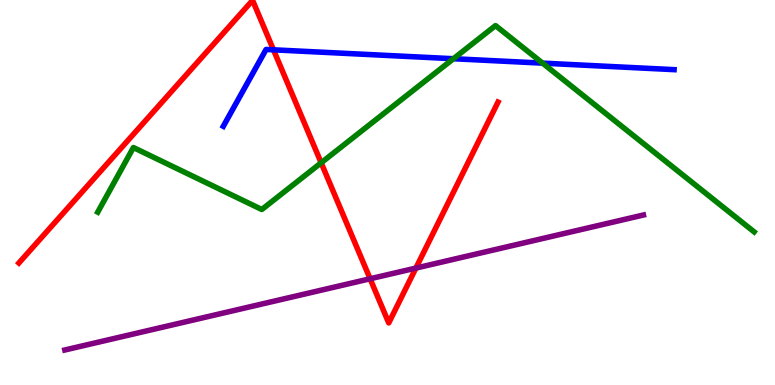[{'lines': ['blue', 'red'], 'intersections': [{'x': 3.53, 'y': 8.71}]}, {'lines': ['green', 'red'], 'intersections': [{'x': 4.14, 'y': 5.77}]}, {'lines': ['purple', 'red'], 'intersections': [{'x': 4.78, 'y': 2.76}, {'x': 5.37, 'y': 3.04}]}, {'lines': ['blue', 'green'], 'intersections': [{'x': 5.85, 'y': 8.47}, {'x': 7.0, 'y': 8.36}]}, {'lines': ['blue', 'purple'], 'intersections': []}, {'lines': ['green', 'purple'], 'intersections': []}]